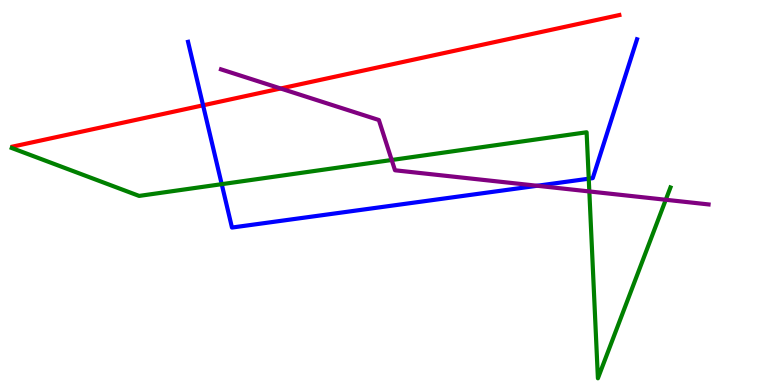[{'lines': ['blue', 'red'], 'intersections': [{'x': 2.62, 'y': 7.26}]}, {'lines': ['green', 'red'], 'intersections': []}, {'lines': ['purple', 'red'], 'intersections': [{'x': 3.62, 'y': 7.7}]}, {'lines': ['blue', 'green'], 'intersections': [{'x': 2.86, 'y': 5.22}, {'x': 7.6, 'y': 5.36}]}, {'lines': ['blue', 'purple'], 'intersections': [{'x': 6.93, 'y': 5.17}]}, {'lines': ['green', 'purple'], 'intersections': [{'x': 5.05, 'y': 5.84}, {'x': 7.6, 'y': 5.03}, {'x': 8.59, 'y': 4.81}]}]